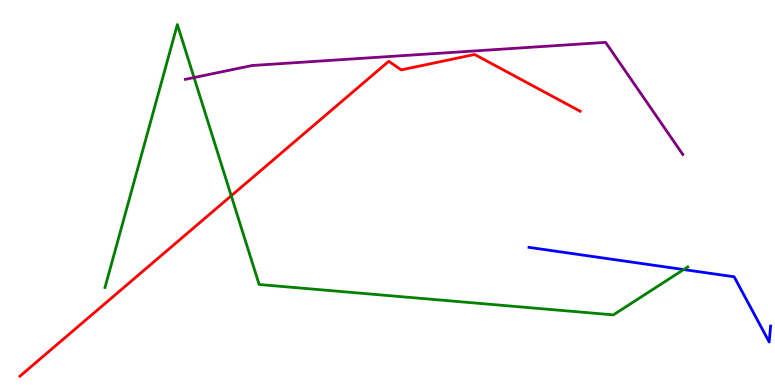[{'lines': ['blue', 'red'], 'intersections': []}, {'lines': ['green', 'red'], 'intersections': [{'x': 2.98, 'y': 4.91}]}, {'lines': ['purple', 'red'], 'intersections': []}, {'lines': ['blue', 'green'], 'intersections': [{'x': 8.82, 'y': 3.0}]}, {'lines': ['blue', 'purple'], 'intersections': []}, {'lines': ['green', 'purple'], 'intersections': [{'x': 2.5, 'y': 7.99}]}]